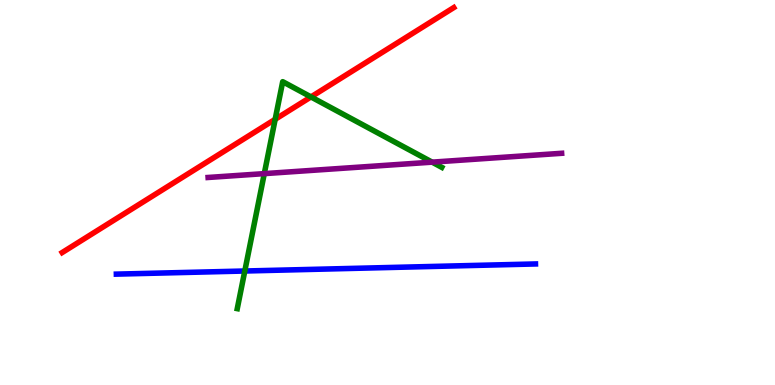[{'lines': ['blue', 'red'], 'intersections': []}, {'lines': ['green', 'red'], 'intersections': [{'x': 3.55, 'y': 6.9}, {'x': 4.01, 'y': 7.48}]}, {'lines': ['purple', 'red'], 'intersections': []}, {'lines': ['blue', 'green'], 'intersections': [{'x': 3.16, 'y': 2.96}]}, {'lines': ['blue', 'purple'], 'intersections': []}, {'lines': ['green', 'purple'], 'intersections': [{'x': 3.41, 'y': 5.49}, {'x': 5.58, 'y': 5.79}]}]